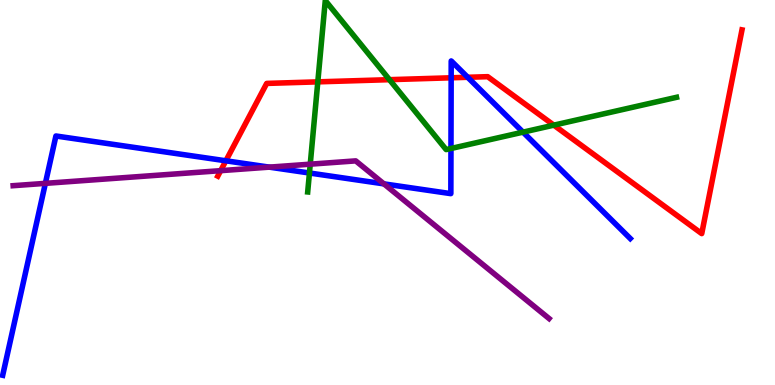[{'lines': ['blue', 'red'], 'intersections': [{'x': 2.91, 'y': 5.82}, {'x': 5.82, 'y': 7.98}, {'x': 6.03, 'y': 7.99}]}, {'lines': ['green', 'red'], 'intersections': [{'x': 4.1, 'y': 7.87}, {'x': 5.03, 'y': 7.93}, {'x': 7.15, 'y': 6.75}]}, {'lines': ['purple', 'red'], 'intersections': [{'x': 2.85, 'y': 5.57}]}, {'lines': ['blue', 'green'], 'intersections': [{'x': 3.99, 'y': 5.51}, {'x': 5.82, 'y': 6.14}, {'x': 6.75, 'y': 6.57}]}, {'lines': ['blue', 'purple'], 'intersections': [{'x': 0.586, 'y': 5.24}, {'x': 3.47, 'y': 5.66}, {'x': 4.95, 'y': 5.22}]}, {'lines': ['green', 'purple'], 'intersections': [{'x': 4.0, 'y': 5.74}]}]